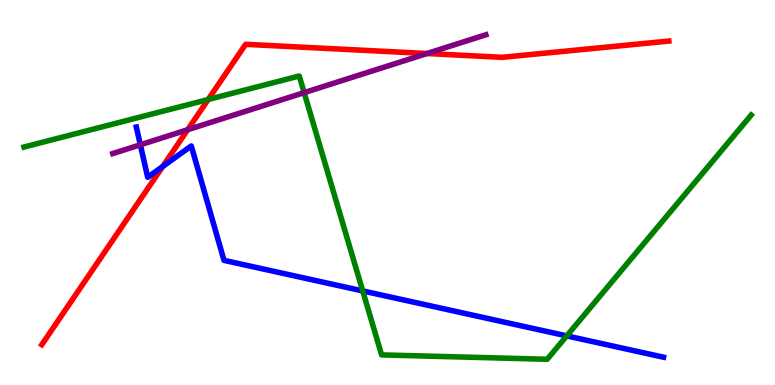[{'lines': ['blue', 'red'], 'intersections': [{'x': 2.1, 'y': 5.68}]}, {'lines': ['green', 'red'], 'intersections': [{'x': 2.69, 'y': 7.42}]}, {'lines': ['purple', 'red'], 'intersections': [{'x': 2.42, 'y': 6.63}, {'x': 5.51, 'y': 8.61}]}, {'lines': ['blue', 'green'], 'intersections': [{'x': 4.68, 'y': 2.44}, {'x': 7.31, 'y': 1.28}]}, {'lines': ['blue', 'purple'], 'intersections': [{'x': 1.81, 'y': 6.24}]}, {'lines': ['green', 'purple'], 'intersections': [{'x': 3.92, 'y': 7.59}]}]